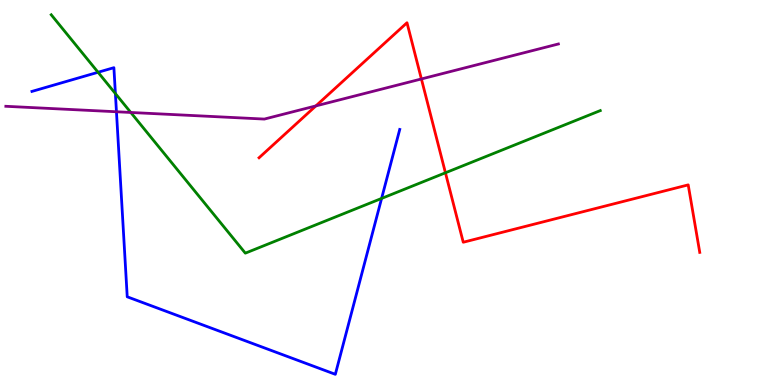[{'lines': ['blue', 'red'], 'intersections': []}, {'lines': ['green', 'red'], 'intersections': [{'x': 5.75, 'y': 5.51}]}, {'lines': ['purple', 'red'], 'intersections': [{'x': 4.08, 'y': 7.25}, {'x': 5.44, 'y': 7.95}]}, {'lines': ['blue', 'green'], 'intersections': [{'x': 1.27, 'y': 8.12}, {'x': 1.49, 'y': 7.57}, {'x': 4.92, 'y': 4.85}]}, {'lines': ['blue', 'purple'], 'intersections': [{'x': 1.5, 'y': 7.1}]}, {'lines': ['green', 'purple'], 'intersections': [{'x': 1.69, 'y': 7.08}]}]